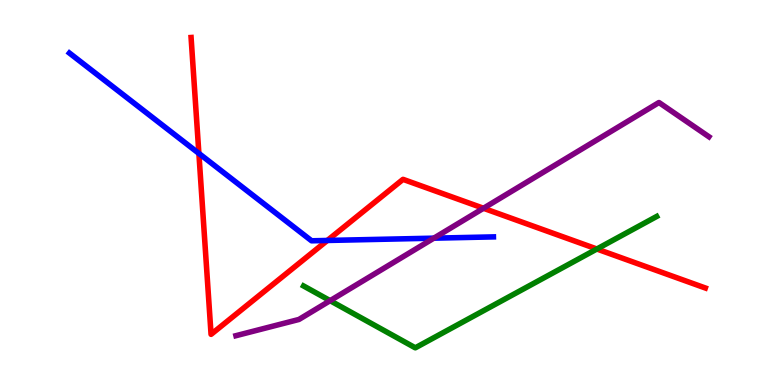[{'lines': ['blue', 'red'], 'intersections': [{'x': 2.57, 'y': 6.02}, {'x': 4.22, 'y': 3.75}]}, {'lines': ['green', 'red'], 'intersections': [{'x': 7.7, 'y': 3.53}]}, {'lines': ['purple', 'red'], 'intersections': [{'x': 6.24, 'y': 4.59}]}, {'lines': ['blue', 'green'], 'intersections': []}, {'lines': ['blue', 'purple'], 'intersections': [{'x': 5.6, 'y': 3.81}]}, {'lines': ['green', 'purple'], 'intersections': [{'x': 4.26, 'y': 2.19}]}]